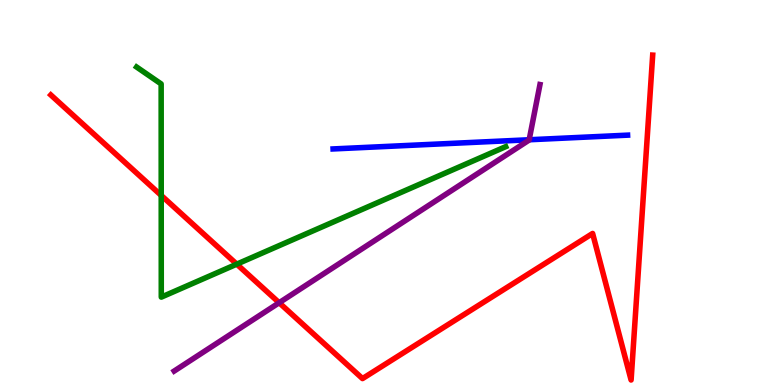[{'lines': ['blue', 'red'], 'intersections': []}, {'lines': ['green', 'red'], 'intersections': [{'x': 2.08, 'y': 4.92}, {'x': 3.05, 'y': 3.14}]}, {'lines': ['purple', 'red'], 'intersections': [{'x': 3.6, 'y': 2.14}]}, {'lines': ['blue', 'green'], 'intersections': []}, {'lines': ['blue', 'purple'], 'intersections': [{'x': 6.83, 'y': 6.37}]}, {'lines': ['green', 'purple'], 'intersections': []}]